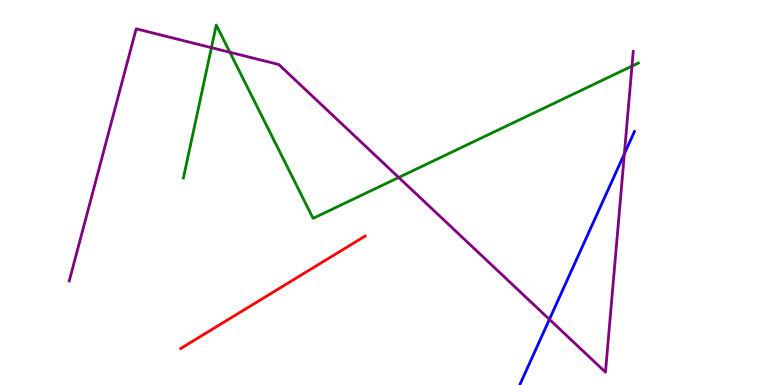[{'lines': ['blue', 'red'], 'intersections': []}, {'lines': ['green', 'red'], 'intersections': []}, {'lines': ['purple', 'red'], 'intersections': []}, {'lines': ['blue', 'green'], 'intersections': []}, {'lines': ['blue', 'purple'], 'intersections': [{'x': 7.09, 'y': 1.7}, {'x': 8.06, 'y': 6.01}]}, {'lines': ['green', 'purple'], 'intersections': [{'x': 2.73, 'y': 8.76}, {'x': 2.97, 'y': 8.64}, {'x': 5.14, 'y': 5.39}, {'x': 8.15, 'y': 8.28}]}]